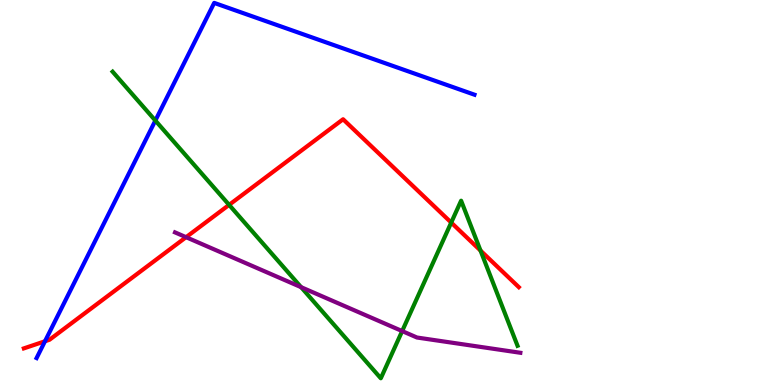[{'lines': ['blue', 'red'], 'intersections': [{'x': 0.58, 'y': 1.14}]}, {'lines': ['green', 'red'], 'intersections': [{'x': 2.96, 'y': 4.68}, {'x': 5.82, 'y': 4.22}, {'x': 6.2, 'y': 3.49}]}, {'lines': ['purple', 'red'], 'intersections': [{'x': 2.4, 'y': 3.84}]}, {'lines': ['blue', 'green'], 'intersections': [{'x': 2.0, 'y': 6.87}]}, {'lines': ['blue', 'purple'], 'intersections': []}, {'lines': ['green', 'purple'], 'intersections': [{'x': 3.89, 'y': 2.54}, {'x': 5.19, 'y': 1.4}]}]